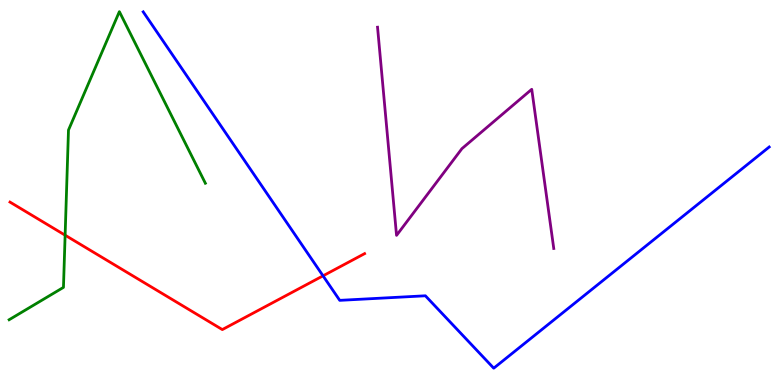[{'lines': ['blue', 'red'], 'intersections': [{'x': 4.17, 'y': 2.84}]}, {'lines': ['green', 'red'], 'intersections': [{'x': 0.84, 'y': 3.89}]}, {'lines': ['purple', 'red'], 'intersections': []}, {'lines': ['blue', 'green'], 'intersections': []}, {'lines': ['blue', 'purple'], 'intersections': []}, {'lines': ['green', 'purple'], 'intersections': []}]